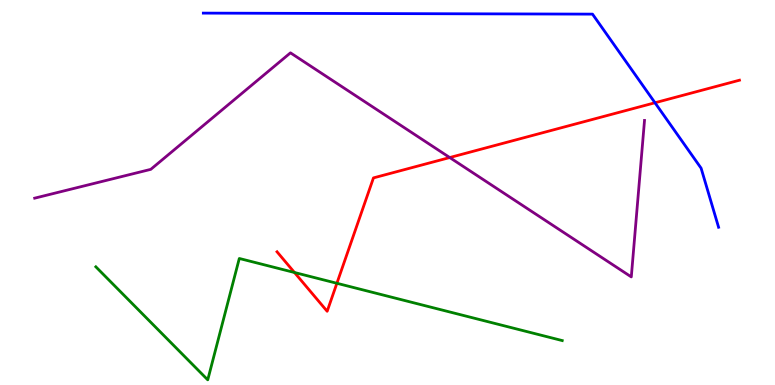[{'lines': ['blue', 'red'], 'intersections': [{'x': 8.45, 'y': 7.33}]}, {'lines': ['green', 'red'], 'intersections': [{'x': 3.8, 'y': 2.92}, {'x': 4.35, 'y': 2.64}]}, {'lines': ['purple', 'red'], 'intersections': [{'x': 5.8, 'y': 5.91}]}, {'lines': ['blue', 'green'], 'intersections': []}, {'lines': ['blue', 'purple'], 'intersections': []}, {'lines': ['green', 'purple'], 'intersections': []}]